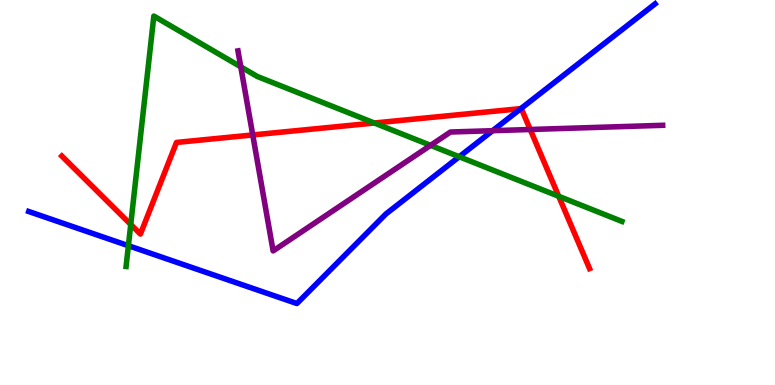[{'lines': ['blue', 'red'], 'intersections': [{'x': 6.72, 'y': 7.18}]}, {'lines': ['green', 'red'], 'intersections': [{'x': 1.69, 'y': 4.17}, {'x': 4.83, 'y': 6.81}, {'x': 7.21, 'y': 4.9}]}, {'lines': ['purple', 'red'], 'intersections': [{'x': 3.26, 'y': 6.49}, {'x': 6.84, 'y': 6.64}]}, {'lines': ['blue', 'green'], 'intersections': [{'x': 1.66, 'y': 3.62}, {'x': 5.93, 'y': 5.93}]}, {'lines': ['blue', 'purple'], 'intersections': [{'x': 6.36, 'y': 6.61}]}, {'lines': ['green', 'purple'], 'intersections': [{'x': 3.11, 'y': 8.26}, {'x': 5.56, 'y': 6.22}]}]